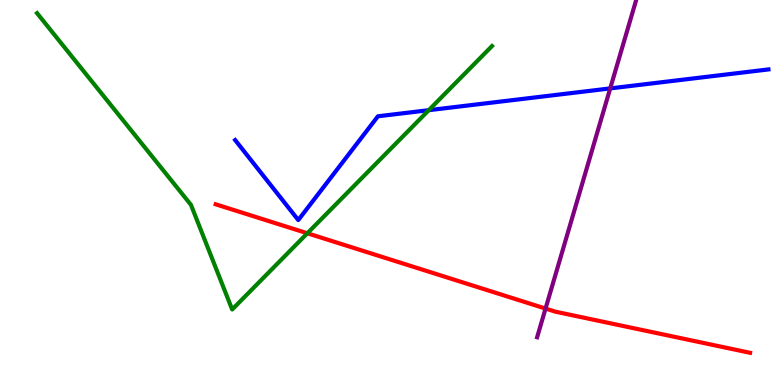[{'lines': ['blue', 'red'], 'intersections': []}, {'lines': ['green', 'red'], 'intersections': [{'x': 3.97, 'y': 3.94}]}, {'lines': ['purple', 'red'], 'intersections': [{'x': 7.04, 'y': 1.99}]}, {'lines': ['blue', 'green'], 'intersections': [{'x': 5.53, 'y': 7.14}]}, {'lines': ['blue', 'purple'], 'intersections': [{'x': 7.87, 'y': 7.7}]}, {'lines': ['green', 'purple'], 'intersections': []}]